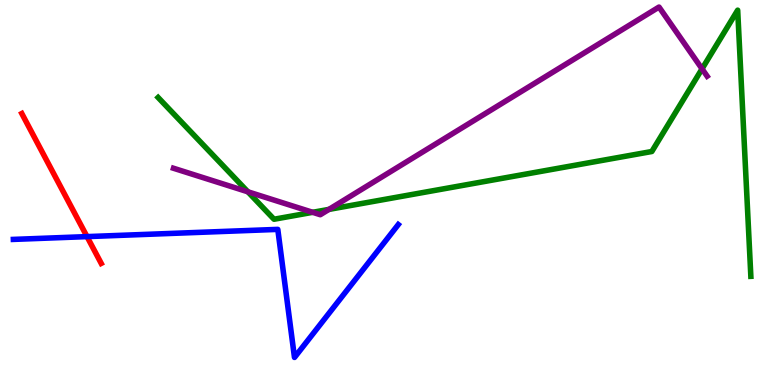[{'lines': ['blue', 'red'], 'intersections': [{'x': 1.12, 'y': 3.85}]}, {'lines': ['green', 'red'], 'intersections': []}, {'lines': ['purple', 'red'], 'intersections': []}, {'lines': ['blue', 'green'], 'intersections': []}, {'lines': ['blue', 'purple'], 'intersections': []}, {'lines': ['green', 'purple'], 'intersections': [{'x': 3.2, 'y': 5.02}, {'x': 4.03, 'y': 4.49}, {'x': 4.24, 'y': 4.56}, {'x': 9.06, 'y': 8.21}]}]